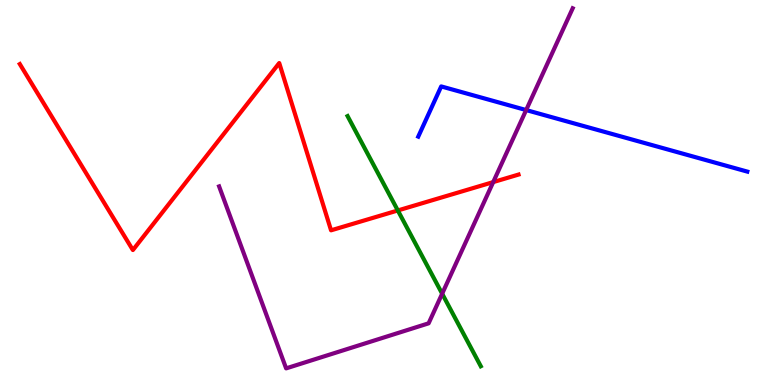[{'lines': ['blue', 'red'], 'intersections': []}, {'lines': ['green', 'red'], 'intersections': [{'x': 5.13, 'y': 4.53}]}, {'lines': ['purple', 'red'], 'intersections': [{'x': 6.36, 'y': 5.27}]}, {'lines': ['blue', 'green'], 'intersections': []}, {'lines': ['blue', 'purple'], 'intersections': [{'x': 6.79, 'y': 7.14}]}, {'lines': ['green', 'purple'], 'intersections': [{'x': 5.71, 'y': 2.37}]}]